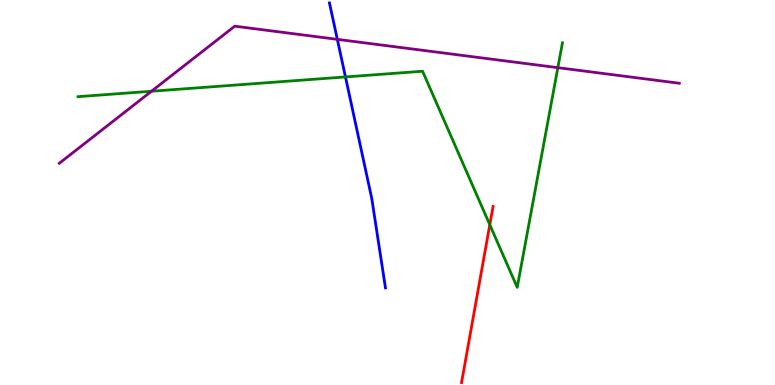[{'lines': ['blue', 'red'], 'intersections': []}, {'lines': ['green', 'red'], 'intersections': [{'x': 6.32, 'y': 4.16}]}, {'lines': ['purple', 'red'], 'intersections': []}, {'lines': ['blue', 'green'], 'intersections': [{'x': 4.46, 'y': 8.0}]}, {'lines': ['blue', 'purple'], 'intersections': [{'x': 4.35, 'y': 8.98}]}, {'lines': ['green', 'purple'], 'intersections': [{'x': 1.95, 'y': 7.63}, {'x': 7.2, 'y': 8.24}]}]